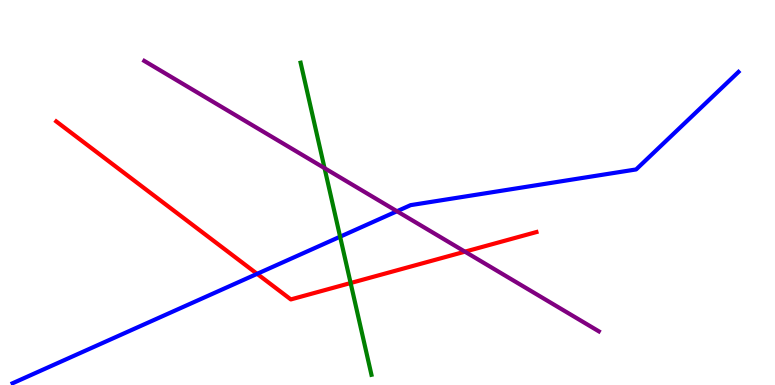[{'lines': ['blue', 'red'], 'intersections': [{'x': 3.32, 'y': 2.89}]}, {'lines': ['green', 'red'], 'intersections': [{'x': 4.52, 'y': 2.65}]}, {'lines': ['purple', 'red'], 'intersections': [{'x': 6.0, 'y': 3.46}]}, {'lines': ['blue', 'green'], 'intersections': [{'x': 4.39, 'y': 3.85}]}, {'lines': ['blue', 'purple'], 'intersections': [{'x': 5.12, 'y': 4.51}]}, {'lines': ['green', 'purple'], 'intersections': [{'x': 4.19, 'y': 5.63}]}]